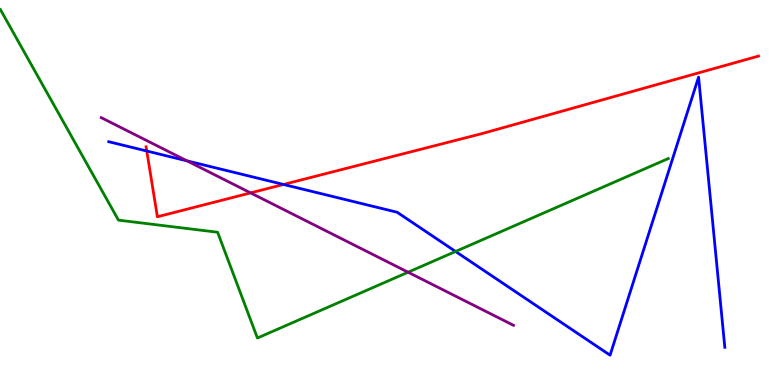[{'lines': ['blue', 'red'], 'intersections': [{'x': 1.89, 'y': 6.08}, {'x': 3.66, 'y': 5.21}]}, {'lines': ['green', 'red'], 'intersections': []}, {'lines': ['purple', 'red'], 'intersections': [{'x': 3.23, 'y': 4.99}]}, {'lines': ['blue', 'green'], 'intersections': [{'x': 5.88, 'y': 3.47}]}, {'lines': ['blue', 'purple'], 'intersections': [{'x': 2.41, 'y': 5.82}]}, {'lines': ['green', 'purple'], 'intersections': [{'x': 5.27, 'y': 2.93}]}]